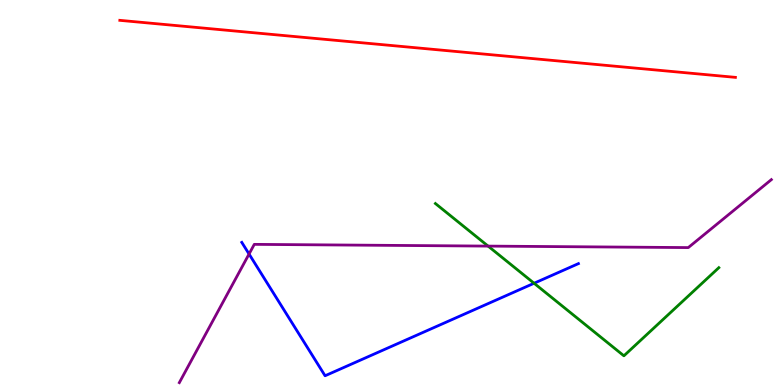[{'lines': ['blue', 'red'], 'intersections': []}, {'lines': ['green', 'red'], 'intersections': []}, {'lines': ['purple', 'red'], 'intersections': []}, {'lines': ['blue', 'green'], 'intersections': [{'x': 6.89, 'y': 2.64}]}, {'lines': ['blue', 'purple'], 'intersections': [{'x': 3.21, 'y': 3.4}]}, {'lines': ['green', 'purple'], 'intersections': [{'x': 6.3, 'y': 3.61}]}]